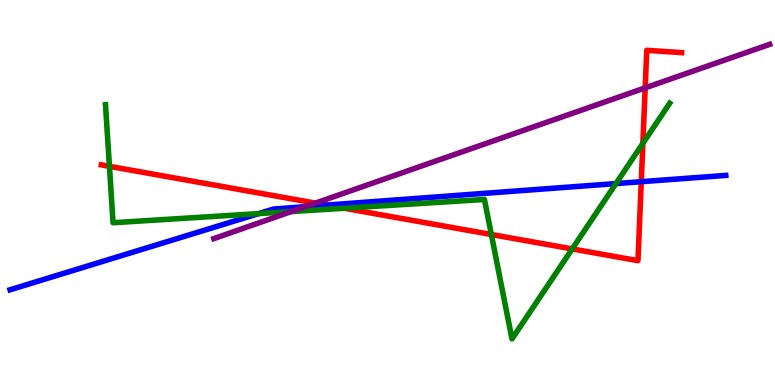[{'lines': ['blue', 'red'], 'intersections': [{'x': 4.21, 'y': 4.67}, {'x': 8.27, 'y': 5.28}]}, {'lines': ['green', 'red'], 'intersections': [{'x': 1.41, 'y': 5.68}, {'x': 4.44, 'y': 4.59}, {'x': 6.34, 'y': 3.91}, {'x': 7.38, 'y': 3.53}, {'x': 8.3, 'y': 6.28}]}, {'lines': ['purple', 'red'], 'intersections': [{'x': 4.07, 'y': 4.72}, {'x': 8.32, 'y': 7.72}]}, {'lines': ['blue', 'green'], 'intersections': [{'x': 3.34, 'y': 4.45}, {'x': 7.95, 'y': 5.23}]}, {'lines': ['blue', 'purple'], 'intersections': [{'x': 3.94, 'y': 4.63}]}, {'lines': ['green', 'purple'], 'intersections': [{'x': 3.76, 'y': 4.5}]}]